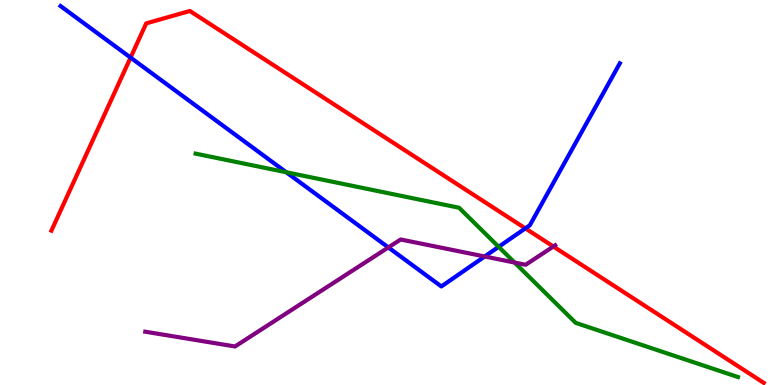[{'lines': ['blue', 'red'], 'intersections': [{'x': 1.68, 'y': 8.5}, {'x': 6.78, 'y': 4.07}]}, {'lines': ['green', 'red'], 'intersections': []}, {'lines': ['purple', 'red'], 'intersections': [{'x': 7.14, 'y': 3.6}]}, {'lines': ['blue', 'green'], 'intersections': [{'x': 3.69, 'y': 5.53}, {'x': 6.43, 'y': 3.59}]}, {'lines': ['blue', 'purple'], 'intersections': [{'x': 5.01, 'y': 3.57}, {'x': 6.25, 'y': 3.34}]}, {'lines': ['green', 'purple'], 'intersections': [{'x': 6.64, 'y': 3.18}]}]